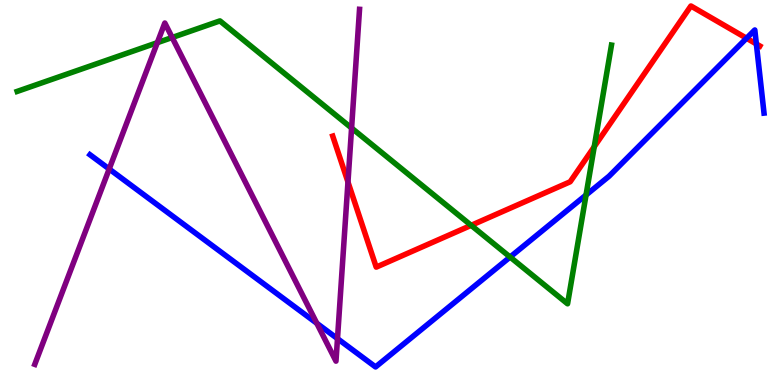[{'lines': ['blue', 'red'], 'intersections': [{'x': 9.63, 'y': 9.01}, {'x': 9.76, 'y': 8.86}]}, {'lines': ['green', 'red'], 'intersections': [{'x': 6.08, 'y': 4.15}, {'x': 7.67, 'y': 6.19}]}, {'lines': ['purple', 'red'], 'intersections': [{'x': 4.49, 'y': 5.27}]}, {'lines': ['blue', 'green'], 'intersections': [{'x': 6.58, 'y': 3.32}, {'x': 7.56, 'y': 4.93}]}, {'lines': ['blue', 'purple'], 'intersections': [{'x': 1.41, 'y': 5.61}, {'x': 4.09, 'y': 1.6}, {'x': 4.35, 'y': 1.2}]}, {'lines': ['green', 'purple'], 'intersections': [{'x': 2.03, 'y': 8.89}, {'x': 2.22, 'y': 9.03}, {'x': 4.54, 'y': 6.67}]}]